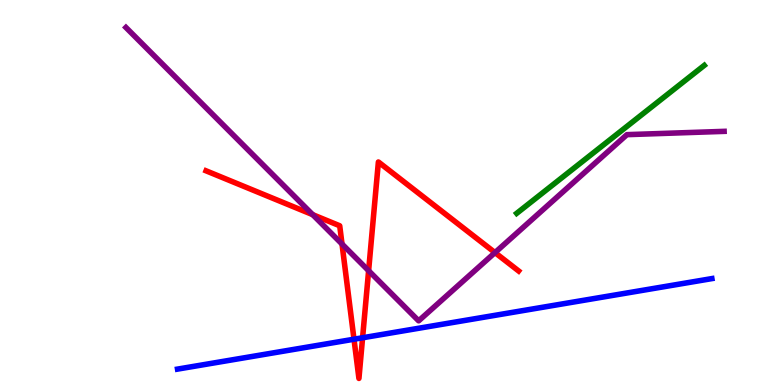[{'lines': ['blue', 'red'], 'intersections': [{'x': 4.57, 'y': 1.19}, {'x': 4.68, 'y': 1.23}]}, {'lines': ['green', 'red'], 'intersections': []}, {'lines': ['purple', 'red'], 'intersections': [{'x': 4.03, 'y': 4.42}, {'x': 4.41, 'y': 3.66}, {'x': 4.76, 'y': 2.97}, {'x': 6.39, 'y': 3.44}]}, {'lines': ['blue', 'green'], 'intersections': []}, {'lines': ['blue', 'purple'], 'intersections': []}, {'lines': ['green', 'purple'], 'intersections': []}]